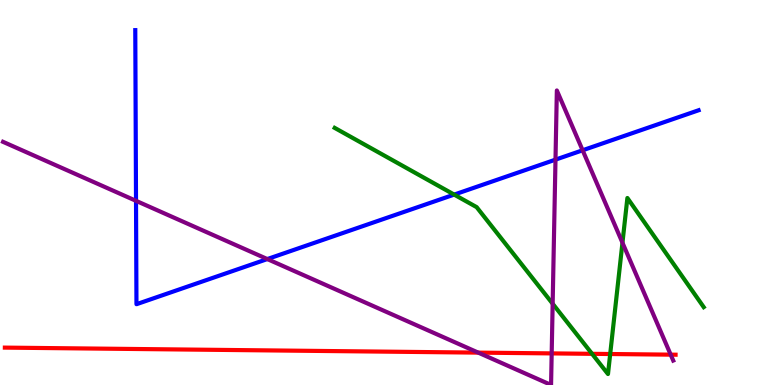[{'lines': ['blue', 'red'], 'intersections': []}, {'lines': ['green', 'red'], 'intersections': [{'x': 7.64, 'y': 0.81}, {'x': 7.87, 'y': 0.805}]}, {'lines': ['purple', 'red'], 'intersections': [{'x': 6.17, 'y': 0.841}, {'x': 7.12, 'y': 0.821}, {'x': 8.65, 'y': 0.788}]}, {'lines': ['blue', 'green'], 'intersections': [{'x': 5.86, 'y': 4.95}]}, {'lines': ['blue', 'purple'], 'intersections': [{'x': 1.76, 'y': 4.78}, {'x': 3.45, 'y': 3.27}, {'x': 7.17, 'y': 5.85}, {'x': 7.52, 'y': 6.1}]}, {'lines': ['green', 'purple'], 'intersections': [{'x': 7.13, 'y': 2.11}, {'x': 8.03, 'y': 3.7}]}]